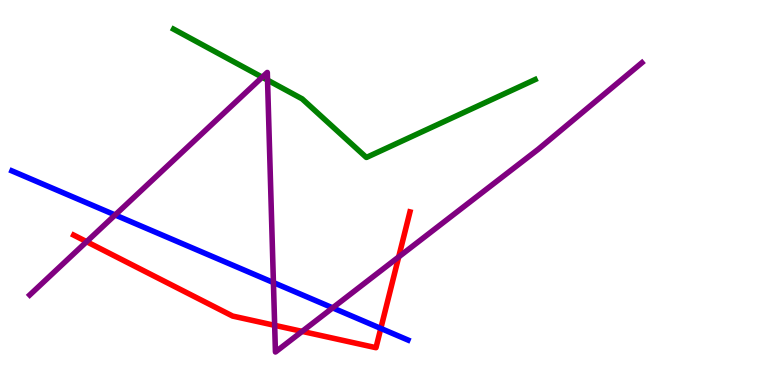[{'lines': ['blue', 'red'], 'intersections': [{'x': 4.91, 'y': 1.47}]}, {'lines': ['green', 'red'], 'intersections': []}, {'lines': ['purple', 'red'], 'intersections': [{'x': 1.12, 'y': 3.72}, {'x': 3.54, 'y': 1.55}, {'x': 3.9, 'y': 1.39}, {'x': 5.14, 'y': 3.33}]}, {'lines': ['blue', 'green'], 'intersections': []}, {'lines': ['blue', 'purple'], 'intersections': [{'x': 1.49, 'y': 4.42}, {'x': 3.53, 'y': 2.66}, {'x': 4.29, 'y': 2.0}]}, {'lines': ['green', 'purple'], 'intersections': [{'x': 3.38, 'y': 7.99}, {'x': 3.45, 'y': 7.92}]}]